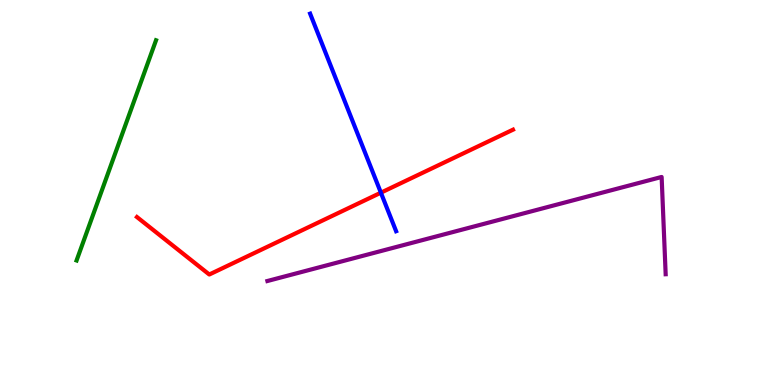[{'lines': ['blue', 'red'], 'intersections': [{'x': 4.91, 'y': 5.0}]}, {'lines': ['green', 'red'], 'intersections': []}, {'lines': ['purple', 'red'], 'intersections': []}, {'lines': ['blue', 'green'], 'intersections': []}, {'lines': ['blue', 'purple'], 'intersections': []}, {'lines': ['green', 'purple'], 'intersections': []}]